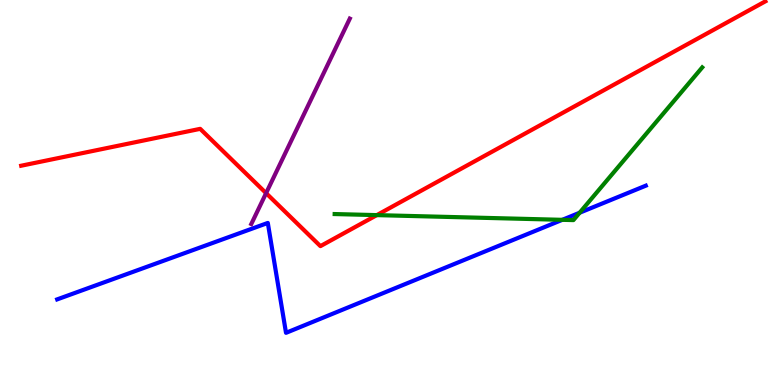[{'lines': ['blue', 'red'], 'intersections': []}, {'lines': ['green', 'red'], 'intersections': [{'x': 4.86, 'y': 4.41}]}, {'lines': ['purple', 'red'], 'intersections': [{'x': 3.43, 'y': 4.98}]}, {'lines': ['blue', 'green'], 'intersections': [{'x': 7.26, 'y': 4.29}, {'x': 7.48, 'y': 4.47}]}, {'lines': ['blue', 'purple'], 'intersections': []}, {'lines': ['green', 'purple'], 'intersections': []}]